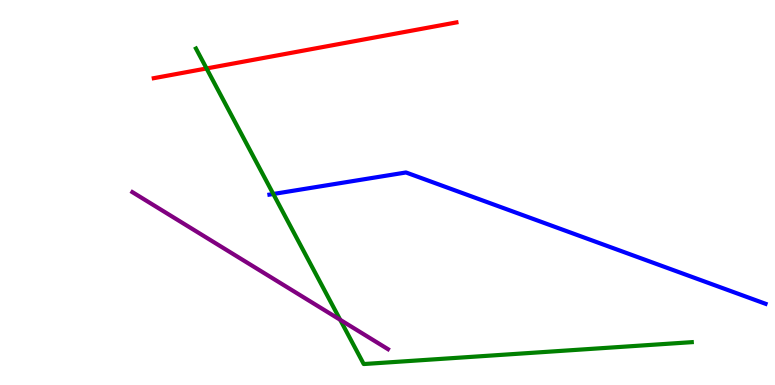[{'lines': ['blue', 'red'], 'intersections': []}, {'lines': ['green', 'red'], 'intersections': [{'x': 2.67, 'y': 8.22}]}, {'lines': ['purple', 'red'], 'intersections': []}, {'lines': ['blue', 'green'], 'intersections': [{'x': 3.53, 'y': 4.96}]}, {'lines': ['blue', 'purple'], 'intersections': []}, {'lines': ['green', 'purple'], 'intersections': [{'x': 4.39, 'y': 1.69}]}]